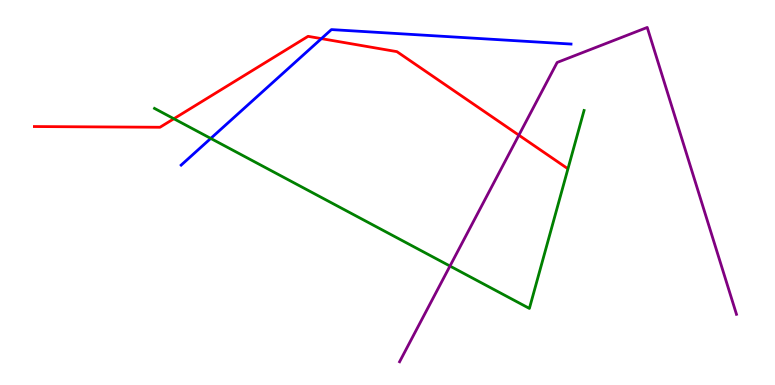[{'lines': ['blue', 'red'], 'intersections': [{'x': 4.15, 'y': 9.0}]}, {'lines': ['green', 'red'], 'intersections': [{'x': 2.24, 'y': 6.92}]}, {'lines': ['purple', 'red'], 'intersections': [{'x': 6.7, 'y': 6.49}]}, {'lines': ['blue', 'green'], 'intersections': [{'x': 2.72, 'y': 6.4}]}, {'lines': ['blue', 'purple'], 'intersections': []}, {'lines': ['green', 'purple'], 'intersections': [{'x': 5.81, 'y': 3.09}]}]